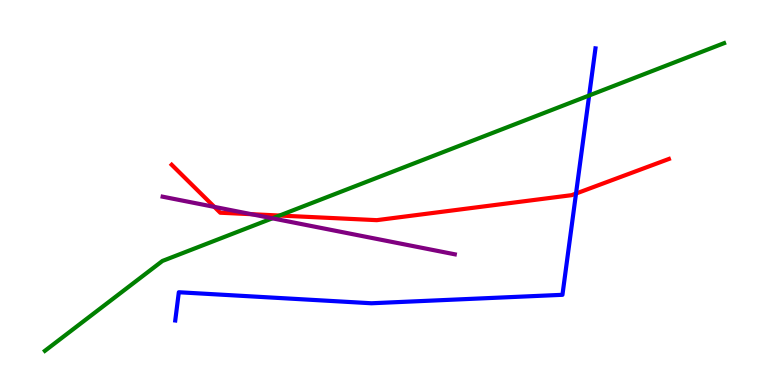[{'lines': ['blue', 'red'], 'intersections': [{'x': 7.43, 'y': 4.97}]}, {'lines': ['green', 'red'], 'intersections': [{'x': 3.61, 'y': 4.4}]}, {'lines': ['purple', 'red'], 'intersections': [{'x': 2.77, 'y': 4.63}, {'x': 3.24, 'y': 4.44}]}, {'lines': ['blue', 'green'], 'intersections': [{'x': 7.6, 'y': 7.52}]}, {'lines': ['blue', 'purple'], 'intersections': []}, {'lines': ['green', 'purple'], 'intersections': [{'x': 3.51, 'y': 4.33}]}]